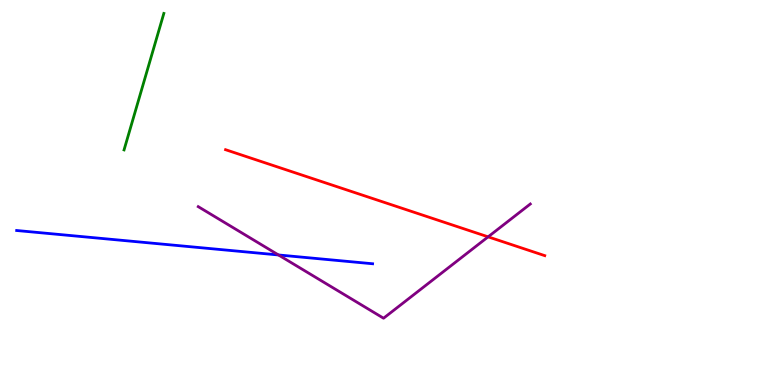[{'lines': ['blue', 'red'], 'intersections': []}, {'lines': ['green', 'red'], 'intersections': []}, {'lines': ['purple', 'red'], 'intersections': [{'x': 6.3, 'y': 3.85}]}, {'lines': ['blue', 'green'], 'intersections': []}, {'lines': ['blue', 'purple'], 'intersections': [{'x': 3.59, 'y': 3.38}]}, {'lines': ['green', 'purple'], 'intersections': []}]